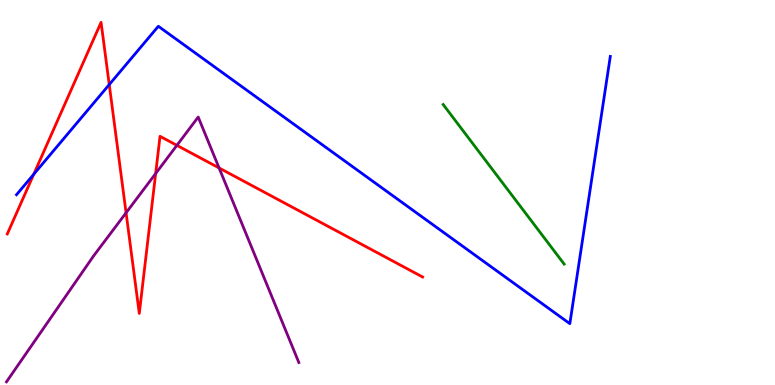[{'lines': ['blue', 'red'], 'intersections': [{'x': 0.436, 'y': 5.47}, {'x': 1.41, 'y': 7.8}]}, {'lines': ['green', 'red'], 'intersections': []}, {'lines': ['purple', 'red'], 'intersections': [{'x': 1.63, 'y': 4.47}, {'x': 2.01, 'y': 5.49}, {'x': 2.28, 'y': 6.22}, {'x': 2.83, 'y': 5.64}]}, {'lines': ['blue', 'green'], 'intersections': []}, {'lines': ['blue', 'purple'], 'intersections': []}, {'lines': ['green', 'purple'], 'intersections': []}]